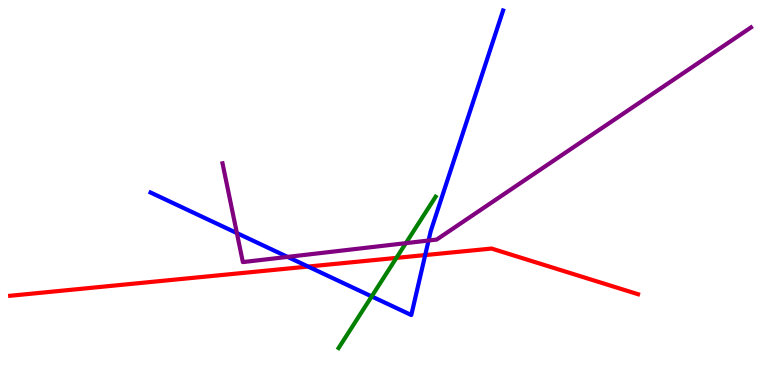[{'lines': ['blue', 'red'], 'intersections': [{'x': 3.98, 'y': 3.08}, {'x': 5.49, 'y': 3.37}]}, {'lines': ['green', 'red'], 'intersections': [{'x': 5.11, 'y': 3.3}]}, {'lines': ['purple', 'red'], 'intersections': []}, {'lines': ['blue', 'green'], 'intersections': [{'x': 4.8, 'y': 2.3}]}, {'lines': ['blue', 'purple'], 'intersections': [{'x': 3.06, 'y': 3.95}, {'x': 3.71, 'y': 3.33}, {'x': 5.53, 'y': 3.75}]}, {'lines': ['green', 'purple'], 'intersections': [{'x': 5.24, 'y': 3.68}]}]